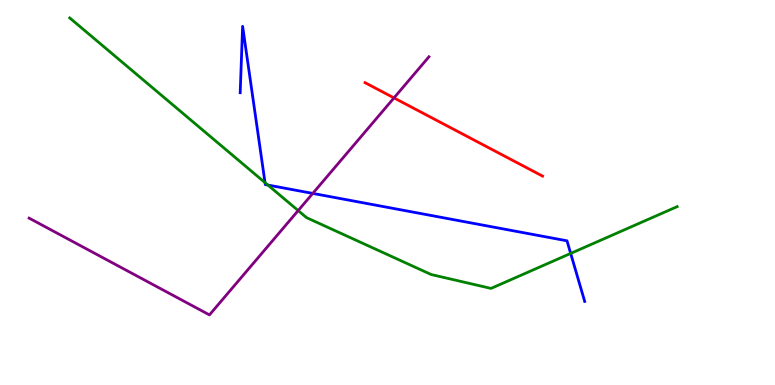[{'lines': ['blue', 'red'], 'intersections': []}, {'lines': ['green', 'red'], 'intersections': []}, {'lines': ['purple', 'red'], 'intersections': [{'x': 5.08, 'y': 7.46}]}, {'lines': ['blue', 'green'], 'intersections': [{'x': 3.42, 'y': 5.26}, {'x': 3.46, 'y': 5.19}, {'x': 7.36, 'y': 3.42}]}, {'lines': ['blue', 'purple'], 'intersections': [{'x': 4.04, 'y': 4.98}]}, {'lines': ['green', 'purple'], 'intersections': [{'x': 3.85, 'y': 4.53}]}]